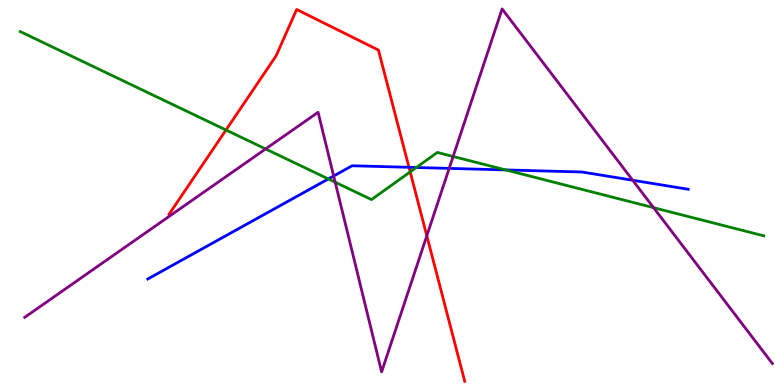[{'lines': ['blue', 'red'], 'intersections': [{'x': 5.28, 'y': 5.65}]}, {'lines': ['green', 'red'], 'intersections': [{'x': 2.92, 'y': 6.62}, {'x': 5.29, 'y': 5.54}]}, {'lines': ['purple', 'red'], 'intersections': [{'x': 5.51, 'y': 3.88}]}, {'lines': ['blue', 'green'], 'intersections': [{'x': 4.24, 'y': 5.35}, {'x': 5.37, 'y': 5.65}, {'x': 6.53, 'y': 5.59}]}, {'lines': ['blue', 'purple'], 'intersections': [{'x': 4.31, 'y': 5.43}, {'x': 5.8, 'y': 5.63}, {'x': 8.16, 'y': 5.32}]}, {'lines': ['green', 'purple'], 'intersections': [{'x': 3.43, 'y': 6.13}, {'x': 4.33, 'y': 5.27}, {'x': 5.85, 'y': 5.94}, {'x': 8.43, 'y': 4.61}]}]